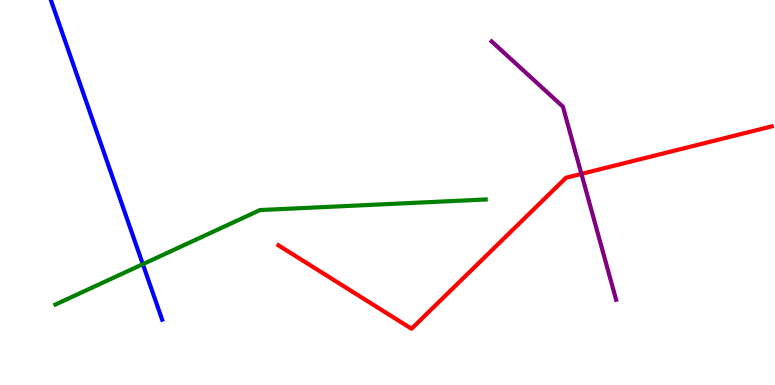[{'lines': ['blue', 'red'], 'intersections': []}, {'lines': ['green', 'red'], 'intersections': []}, {'lines': ['purple', 'red'], 'intersections': [{'x': 7.5, 'y': 5.48}]}, {'lines': ['blue', 'green'], 'intersections': [{'x': 1.84, 'y': 3.14}]}, {'lines': ['blue', 'purple'], 'intersections': []}, {'lines': ['green', 'purple'], 'intersections': []}]